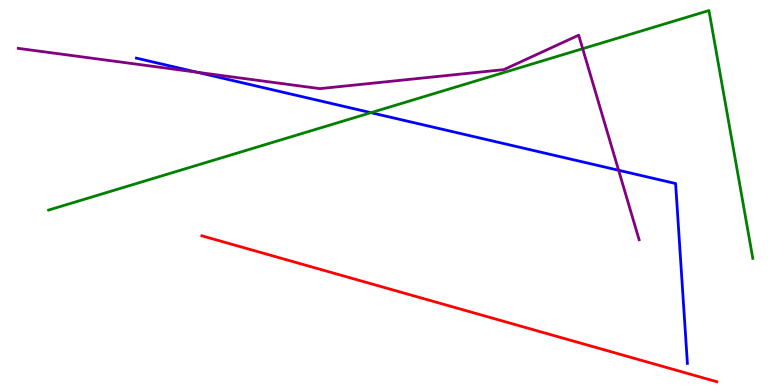[{'lines': ['blue', 'red'], 'intersections': []}, {'lines': ['green', 'red'], 'intersections': []}, {'lines': ['purple', 'red'], 'intersections': []}, {'lines': ['blue', 'green'], 'intersections': [{'x': 4.79, 'y': 7.07}]}, {'lines': ['blue', 'purple'], 'intersections': [{'x': 2.54, 'y': 8.12}, {'x': 7.98, 'y': 5.58}]}, {'lines': ['green', 'purple'], 'intersections': [{'x': 7.52, 'y': 8.74}]}]